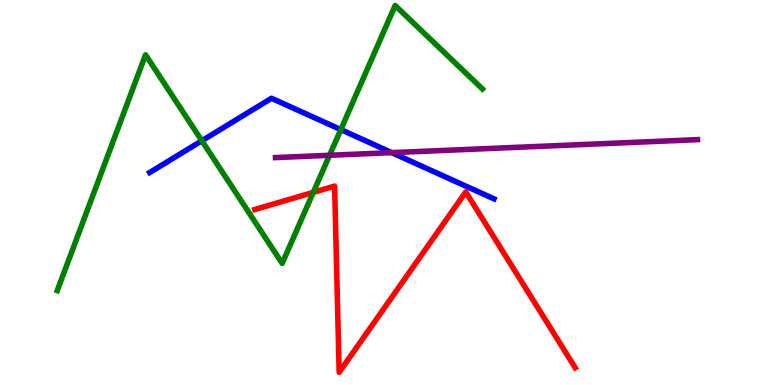[{'lines': ['blue', 'red'], 'intersections': []}, {'lines': ['green', 'red'], 'intersections': [{'x': 4.04, 'y': 5.0}]}, {'lines': ['purple', 'red'], 'intersections': []}, {'lines': ['blue', 'green'], 'intersections': [{'x': 2.6, 'y': 6.34}, {'x': 4.4, 'y': 6.63}]}, {'lines': ['blue', 'purple'], 'intersections': [{'x': 5.05, 'y': 6.04}]}, {'lines': ['green', 'purple'], 'intersections': [{'x': 4.25, 'y': 5.97}]}]